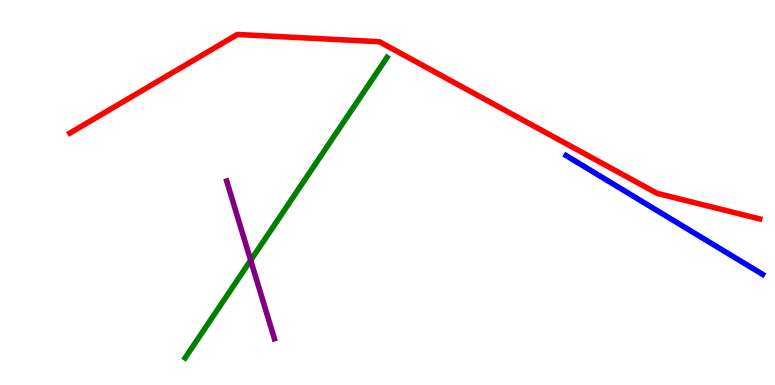[{'lines': ['blue', 'red'], 'intersections': []}, {'lines': ['green', 'red'], 'intersections': []}, {'lines': ['purple', 'red'], 'intersections': []}, {'lines': ['blue', 'green'], 'intersections': []}, {'lines': ['blue', 'purple'], 'intersections': []}, {'lines': ['green', 'purple'], 'intersections': [{'x': 3.23, 'y': 3.24}]}]